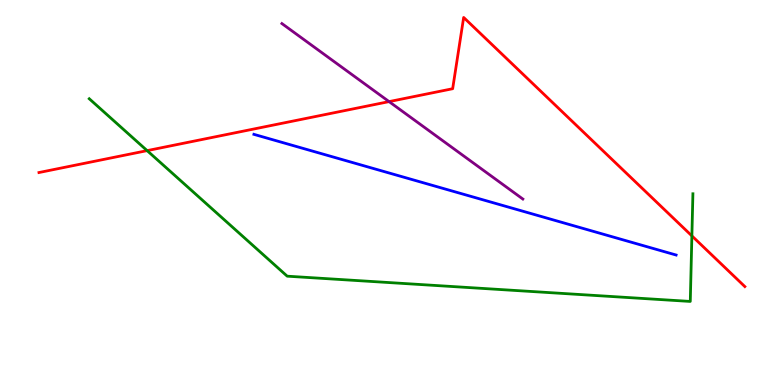[{'lines': ['blue', 'red'], 'intersections': []}, {'lines': ['green', 'red'], 'intersections': [{'x': 1.9, 'y': 6.09}, {'x': 8.93, 'y': 3.87}]}, {'lines': ['purple', 'red'], 'intersections': [{'x': 5.02, 'y': 7.36}]}, {'lines': ['blue', 'green'], 'intersections': []}, {'lines': ['blue', 'purple'], 'intersections': []}, {'lines': ['green', 'purple'], 'intersections': []}]